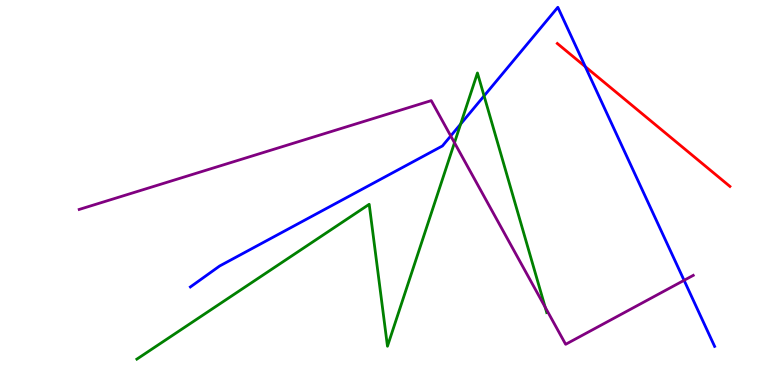[{'lines': ['blue', 'red'], 'intersections': [{'x': 7.55, 'y': 8.27}]}, {'lines': ['green', 'red'], 'intersections': []}, {'lines': ['purple', 'red'], 'intersections': []}, {'lines': ['blue', 'green'], 'intersections': [{'x': 5.94, 'y': 6.78}, {'x': 6.25, 'y': 7.51}]}, {'lines': ['blue', 'purple'], 'intersections': [{'x': 5.82, 'y': 6.47}, {'x': 8.83, 'y': 2.72}]}, {'lines': ['green', 'purple'], 'intersections': [{'x': 5.86, 'y': 6.29}, {'x': 7.03, 'y': 2.02}]}]